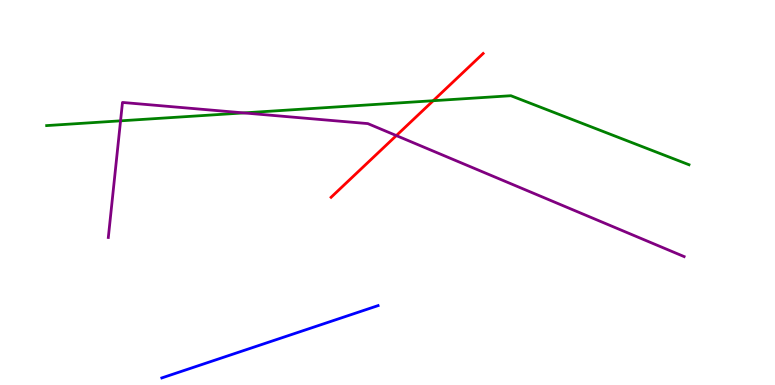[{'lines': ['blue', 'red'], 'intersections': []}, {'lines': ['green', 'red'], 'intersections': [{'x': 5.59, 'y': 7.38}]}, {'lines': ['purple', 'red'], 'intersections': [{'x': 5.11, 'y': 6.48}]}, {'lines': ['blue', 'green'], 'intersections': []}, {'lines': ['blue', 'purple'], 'intersections': []}, {'lines': ['green', 'purple'], 'intersections': [{'x': 1.56, 'y': 6.86}, {'x': 3.15, 'y': 7.07}]}]